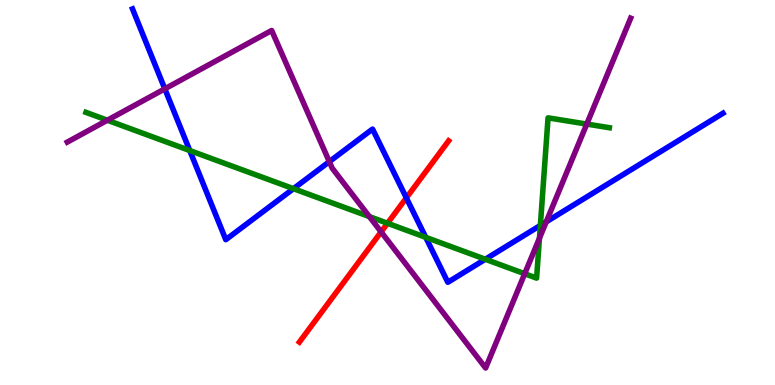[{'lines': ['blue', 'red'], 'intersections': [{'x': 5.24, 'y': 4.86}]}, {'lines': ['green', 'red'], 'intersections': [{'x': 5.0, 'y': 4.2}]}, {'lines': ['purple', 'red'], 'intersections': [{'x': 4.92, 'y': 3.98}]}, {'lines': ['blue', 'green'], 'intersections': [{'x': 2.45, 'y': 6.09}, {'x': 3.79, 'y': 5.1}, {'x': 5.49, 'y': 3.84}, {'x': 6.26, 'y': 3.27}, {'x': 6.97, 'y': 4.14}]}, {'lines': ['blue', 'purple'], 'intersections': [{'x': 2.13, 'y': 7.69}, {'x': 4.25, 'y': 5.8}, {'x': 7.05, 'y': 4.24}]}, {'lines': ['green', 'purple'], 'intersections': [{'x': 1.39, 'y': 6.88}, {'x': 4.77, 'y': 4.37}, {'x': 6.77, 'y': 2.89}, {'x': 6.96, 'y': 3.81}, {'x': 7.57, 'y': 6.78}]}]